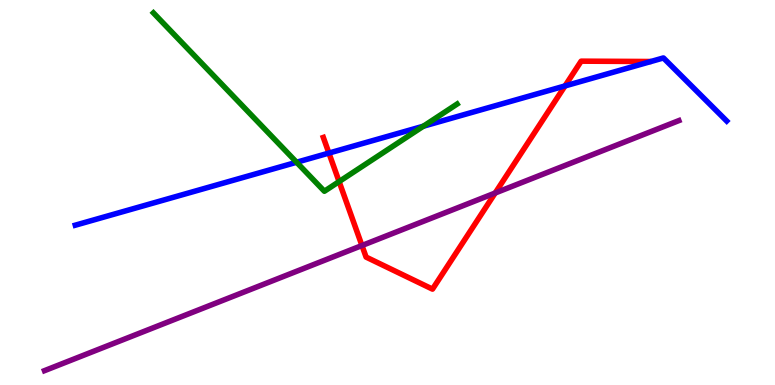[{'lines': ['blue', 'red'], 'intersections': [{'x': 4.24, 'y': 6.02}, {'x': 7.29, 'y': 7.77}]}, {'lines': ['green', 'red'], 'intersections': [{'x': 4.38, 'y': 5.28}]}, {'lines': ['purple', 'red'], 'intersections': [{'x': 4.67, 'y': 3.62}, {'x': 6.39, 'y': 4.99}]}, {'lines': ['blue', 'green'], 'intersections': [{'x': 3.83, 'y': 5.79}, {'x': 5.46, 'y': 6.72}]}, {'lines': ['blue', 'purple'], 'intersections': []}, {'lines': ['green', 'purple'], 'intersections': []}]